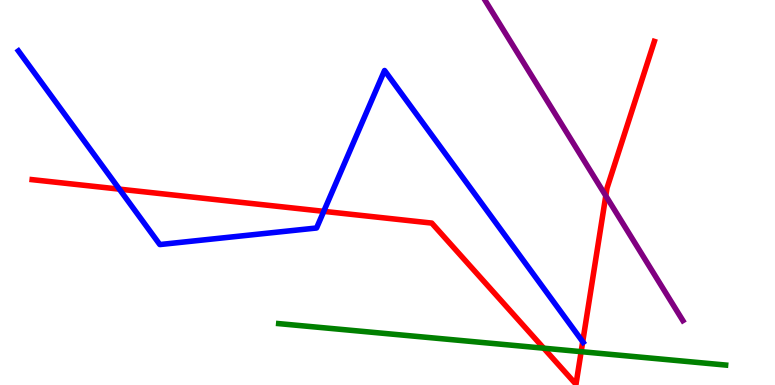[{'lines': ['blue', 'red'], 'intersections': [{'x': 1.54, 'y': 5.09}, {'x': 4.18, 'y': 4.51}, {'x': 7.52, 'y': 1.12}]}, {'lines': ['green', 'red'], 'intersections': [{'x': 7.02, 'y': 0.956}, {'x': 7.5, 'y': 0.866}]}, {'lines': ['purple', 'red'], 'intersections': [{'x': 7.82, 'y': 4.91}]}, {'lines': ['blue', 'green'], 'intersections': []}, {'lines': ['blue', 'purple'], 'intersections': []}, {'lines': ['green', 'purple'], 'intersections': []}]